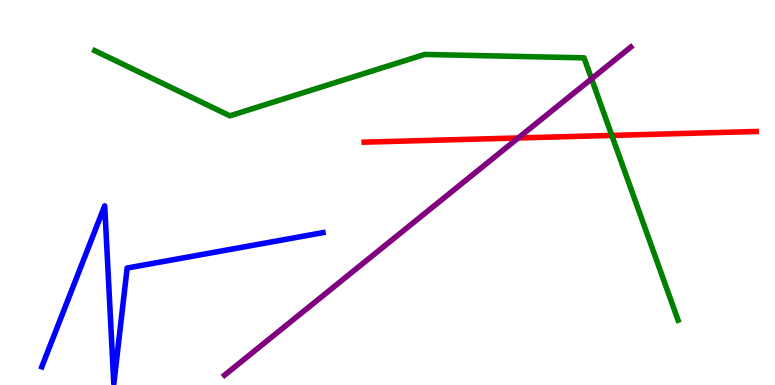[{'lines': ['blue', 'red'], 'intersections': []}, {'lines': ['green', 'red'], 'intersections': [{'x': 7.89, 'y': 6.48}]}, {'lines': ['purple', 'red'], 'intersections': [{'x': 6.69, 'y': 6.42}]}, {'lines': ['blue', 'green'], 'intersections': []}, {'lines': ['blue', 'purple'], 'intersections': []}, {'lines': ['green', 'purple'], 'intersections': [{'x': 7.63, 'y': 7.95}]}]